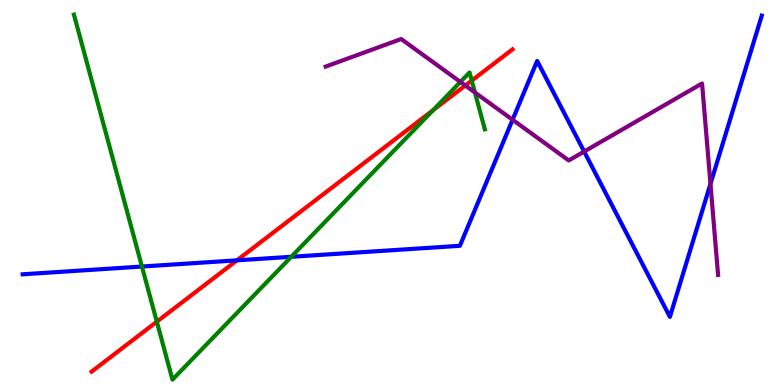[{'lines': ['blue', 'red'], 'intersections': [{'x': 3.06, 'y': 3.24}]}, {'lines': ['green', 'red'], 'intersections': [{'x': 2.02, 'y': 1.64}, {'x': 5.59, 'y': 7.14}, {'x': 6.09, 'y': 7.91}]}, {'lines': ['purple', 'red'], 'intersections': [{'x': 6.0, 'y': 7.78}]}, {'lines': ['blue', 'green'], 'intersections': [{'x': 1.83, 'y': 3.08}, {'x': 3.76, 'y': 3.33}]}, {'lines': ['blue', 'purple'], 'intersections': [{'x': 6.61, 'y': 6.89}, {'x': 7.54, 'y': 6.06}, {'x': 9.17, 'y': 5.22}]}, {'lines': ['green', 'purple'], 'intersections': [{'x': 5.94, 'y': 7.87}, {'x': 6.13, 'y': 7.6}]}]